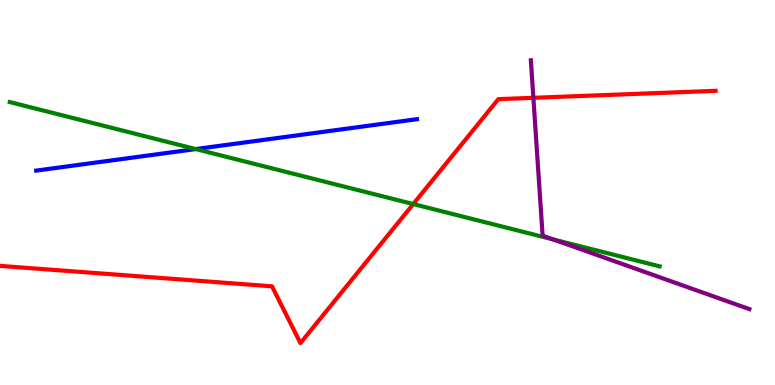[{'lines': ['blue', 'red'], 'intersections': []}, {'lines': ['green', 'red'], 'intersections': [{'x': 5.33, 'y': 4.7}]}, {'lines': ['purple', 'red'], 'intersections': [{'x': 6.88, 'y': 7.46}]}, {'lines': ['blue', 'green'], 'intersections': [{'x': 2.53, 'y': 6.13}]}, {'lines': ['blue', 'purple'], 'intersections': []}, {'lines': ['green', 'purple'], 'intersections': [{'x': 7.14, 'y': 3.78}]}]